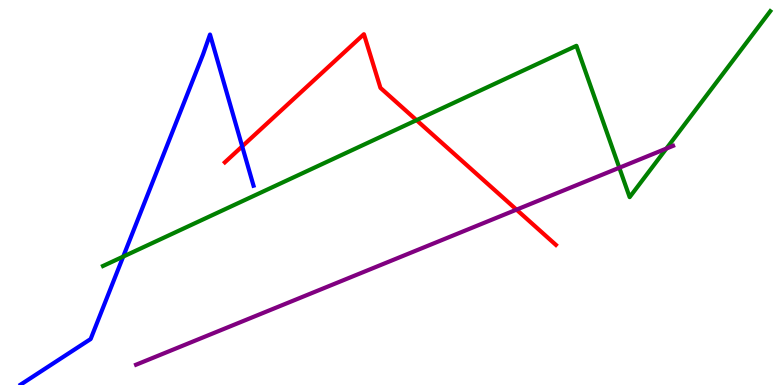[{'lines': ['blue', 'red'], 'intersections': [{'x': 3.13, 'y': 6.2}]}, {'lines': ['green', 'red'], 'intersections': [{'x': 5.37, 'y': 6.88}]}, {'lines': ['purple', 'red'], 'intersections': [{'x': 6.66, 'y': 4.55}]}, {'lines': ['blue', 'green'], 'intersections': [{'x': 1.59, 'y': 3.34}]}, {'lines': ['blue', 'purple'], 'intersections': []}, {'lines': ['green', 'purple'], 'intersections': [{'x': 7.99, 'y': 5.64}, {'x': 8.6, 'y': 6.14}]}]